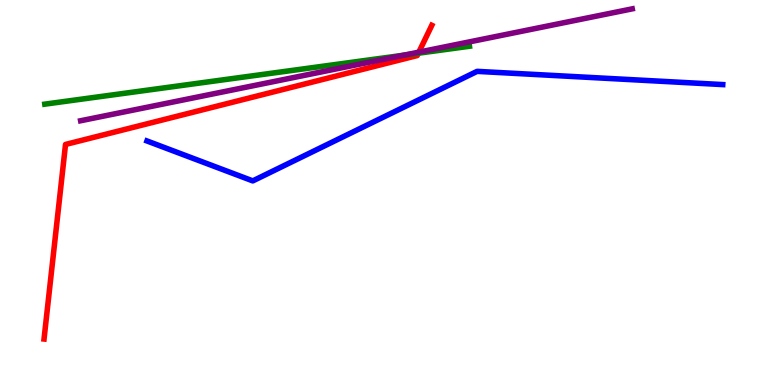[{'lines': ['blue', 'red'], 'intersections': []}, {'lines': ['green', 'red'], 'intersections': [{'x': 5.4, 'y': 8.62}]}, {'lines': ['purple', 'red'], 'intersections': [{'x': 5.4, 'y': 8.65}]}, {'lines': ['blue', 'green'], 'intersections': []}, {'lines': ['blue', 'purple'], 'intersections': []}, {'lines': ['green', 'purple'], 'intersections': [{'x': 5.21, 'y': 8.57}]}]